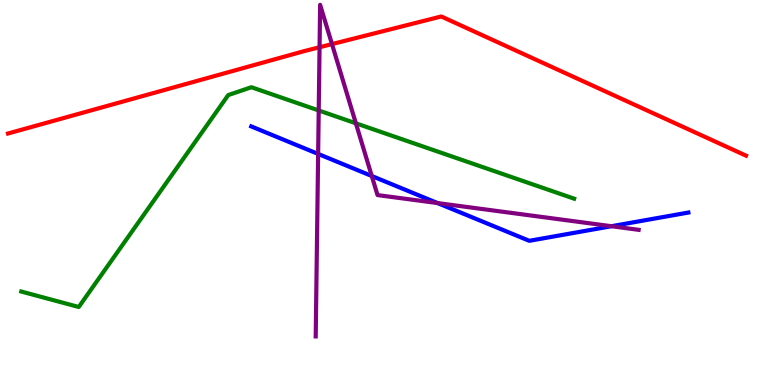[{'lines': ['blue', 'red'], 'intersections': []}, {'lines': ['green', 'red'], 'intersections': []}, {'lines': ['purple', 'red'], 'intersections': [{'x': 4.12, 'y': 8.77}, {'x': 4.28, 'y': 8.85}]}, {'lines': ['blue', 'green'], 'intersections': []}, {'lines': ['blue', 'purple'], 'intersections': [{'x': 4.11, 'y': 6.0}, {'x': 4.8, 'y': 5.43}, {'x': 5.65, 'y': 4.73}, {'x': 7.89, 'y': 4.12}]}, {'lines': ['green', 'purple'], 'intersections': [{'x': 4.11, 'y': 7.13}, {'x': 4.59, 'y': 6.8}]}]